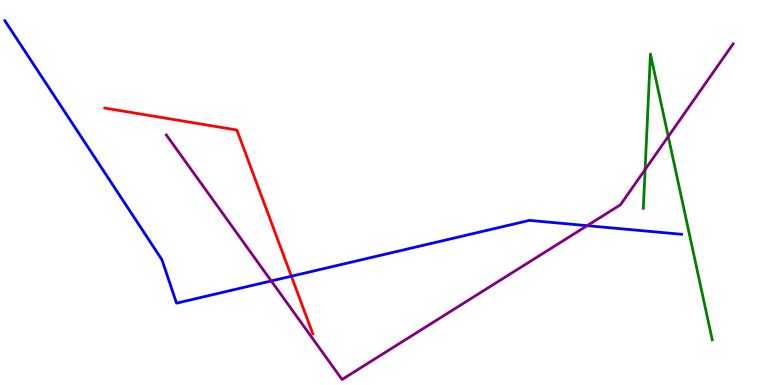[{'lines': ['blue', 'red'], 'intersections': [{'x': 3.76, 'y': 2.83}]}, {'lines': ['green', 'red'], 'intersections': []}, {'lines': ['purple', 'red'], 'intersections': []}, {'lines': ['blue', 'green'], 'intersections': []}, {'lines': ['blue', 'purple'], 'intersections': [{'x': 3.5, 'y': 2.7}, {'x': 7.58, 'y': 4.14}]}, {'lines': ['green', 'purple'], 'intersections': [{'x': 8.32, 'y': 5.6}, {'x': 8.62, 'y': 6.45}]}]